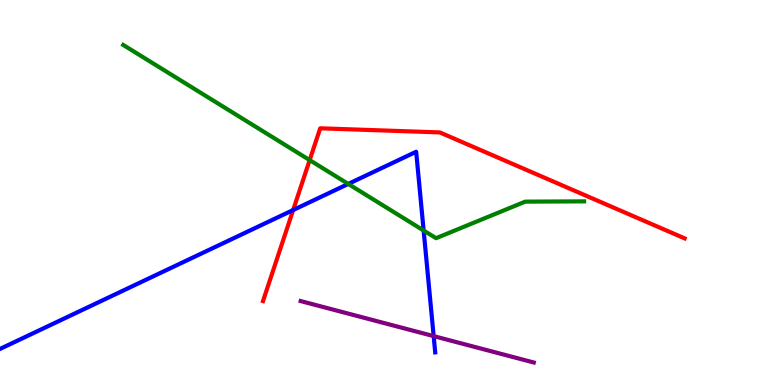[{'lines': ['blue', 'red'], 'intersections': [{'x': 3.78, 'y': 4.54}]}, {'lines': ['green', 'red'], 'intersections': [{'x': 4.0, 'y': 5.84}]}, {'lines': ['purple', 'red'], 'intersections': []}, {'lines': ['blue', 'green'], 'intersections': [{'x': 4.49, 'y': 5.22}, {'x': 5.47, 'y': 4.01}]}, {'lines': ['blue', 'purple'], 'intersections': [{'x': 5.6, 'y': 1.27}]}, {'lines': ['green', 'purple'], 'intersections': []}]